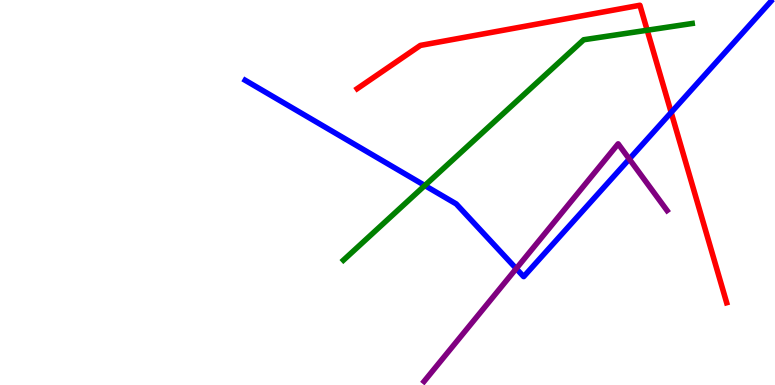[{'lines': ['blue', 'red'], 'intersections': [{'x': 8.66, 'y': 7.08}]}, {'lines': ['green', 'red'], 'intersections': [{'x': 8.35, 'y': 9.21}]}, {'lines': ['purple', 'red'], 'intersections': []}, {'lines': ['blue', 'green'], 'intersections': [{'x': 5.48, 'y': 5.18}]}, {'lines': ['blue', 'purple'], 'intersections': [{'x': 6.66, 'y': 3.02}, {'x': 8.12, 'y': 5.87}]}, {'lines': ['green', 'purple'], 'intersections': []}]